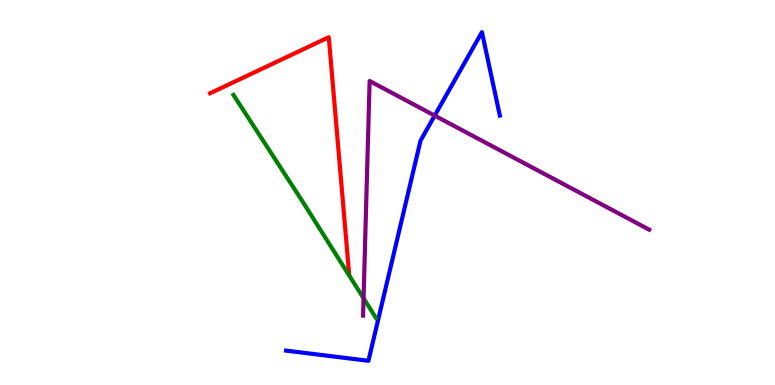[{'lines': ['blue', 'red'], 'intersections': []}, {'lines': ['green', 'red'], 'intersections': []}, {'lines': ['purple', 'red'], 'intersections': []}, {'lines': ['blue', 'green'], 'intersections': []}, {'lines': ['blue', 'purple'], 'intersections': [{'x': 5.61, 'y': 7.0}]}, {'lines': ['green', 'purple'], 'intersections': [{'x': 4.69, 'y': 2.25}]}]